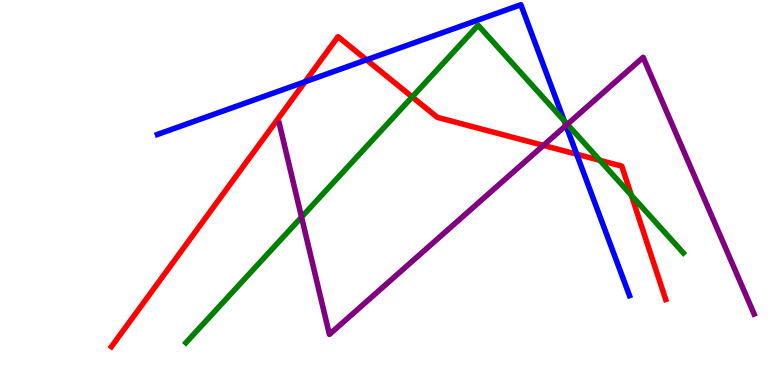[{'lines': ['blue', 'red'], 'intersections': [{'x': 3.94, 'y': 7.88}, {'x': 4.73, 'y': 8.45}, {'x': 7.44, 'y': 5.99}]}, {'lines': ['green', 'red'], 'intersections': [{'x': 5.32, 'y': 7.48}, {'x': 7.74, 'y': 5.84}, {'x': 8.15, 'y': 4.93}]}, {'lines': ['purple', 'red'], 'intersections': [{'x': 7.01, 'y': 6.22}]}, {'lines': ['blue', 'green'], 'intersections': [{'x': 7.28, 'y': 6.86}]}, {'lines': ['blue', 'purple'], 'intersections': [{'x': 7.3, 'y': 6.74}]}, {'lines': ['green', 'purple'], 'intersections': [{'x': 3.89, 'y': 4.36}, {'x': 7.32, 'y': 6.77}]}]